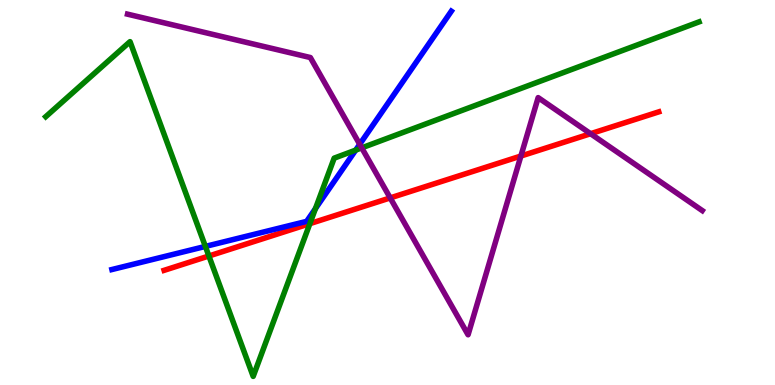[{'lines': ['blue', 'red'], 'intersections': []}, {'lines': ['green', 'red'], 'intersections': [{'x': 2.7, 'y': 3.35}, {'x': 4.0, 'y': 4.19}]}, {'lines': ['purple', 'red'], 'intersections': [{'x': 5.03, 'y': 4.86}, {'x': 6.72, 'y': 5.95}, {'x': 7.62, 'y': 6.53}]}, {'lines': ['blue', 'green'], 'intersections': [{'x': 2.65, 'y': 3.6}, {'x': 4.07, 'y': 4.58}, {'x': 4.59, 'y': 6.1}]}, {'lines': ['blue', 'purple'], 'intersections': [{'x': 4.64, 'y': 6.25}]}, {'lines': ['green', 'purple'], 'intersections': [{'x': 4.67, 'y': 6.16}]}]